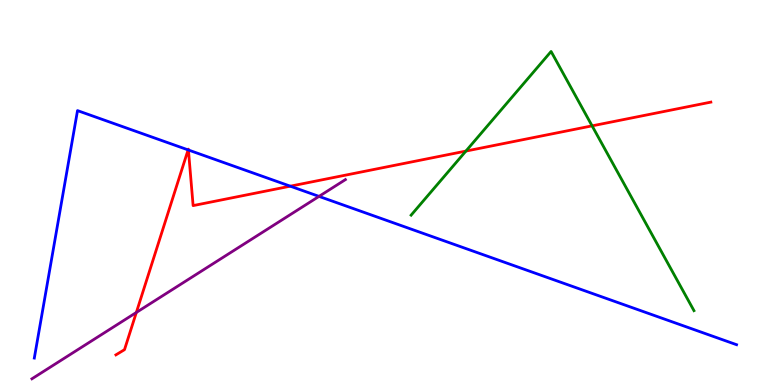[{'lines': ['blue', 'red'], 'intersections': [{'x': 2.43, 'y': 6.11}, {'x': 2.43, 'y': 6.1}, {'x': 3.75, 'y': 5.16}]}, {'lines': ['green', 'red'], 'intersections': [{'x': 6.01, 'y': 6.08}, {'x': 7.64, 'y': 6.73}]}, {'lines': ['purple', 'red'], 'intersections': [{'x': 1.76, 'y': 1.88}]}, {'lines': ['blue', 'green'], 'intersections': []}, {'lines': ['blue', 'purple'], 'intersections': [{'x': 4.12, 'y': 4.9}]}, {'lines': ['green', 'purple'], 'intersections': []}]